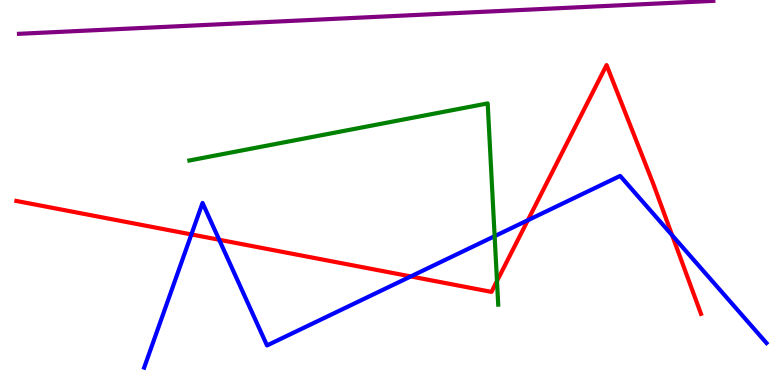[{'lines': ['blue', 'red'], 'intersections': [{'x': 2.47, 'y': 3.91}, {'x': 2.83, 'y': 3.77}, {'x': 5.3, 'y': 2.82}, {'x': 6.81, 'y': 4.28}, {'x': 8.67, 'y': 3.89}]}, {'lines': ['green', 'red'], 'intersections': [{'x': 6.41, 'y': 2.7}]}, {'lines': ['purple', 'red'], 'intersections': []}, {'lines': ['blue', 'green'], 'intersections': [{'x': 6.38, 'y': 3.87}]}, {'lines': ['blue', 'purple'], 'intersections': []}, {'lines': ['green', 'purple'], 'intersections': []}]